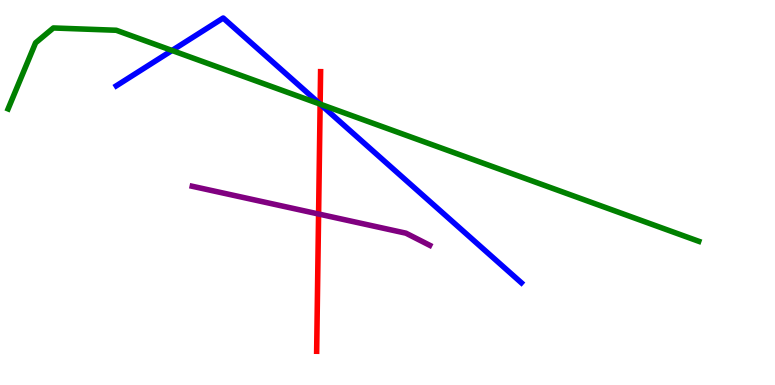[{'lines': ['blue', 'red'], 'intersections': [{'x': 4.13, 'y': 7.3}]}, {'lines': ['green', 'red'], 'intersections': [{'x': 4.13, 'y': 7.3}]}, {'lines': ['purple', 'red'], 'intersections': [{'x': 4.11, 'y': 4.44}]}, {'lines': ['blue', 'green'], 'intersections': [{'x': 2.22, 'y': 8.69}, {'x': 4.13, 'y': 7.29}]}, {'lines': ['blue', 'purple'], 'intersections': []}, {'lines': ['green', 'purple'], 'intersections': []}]